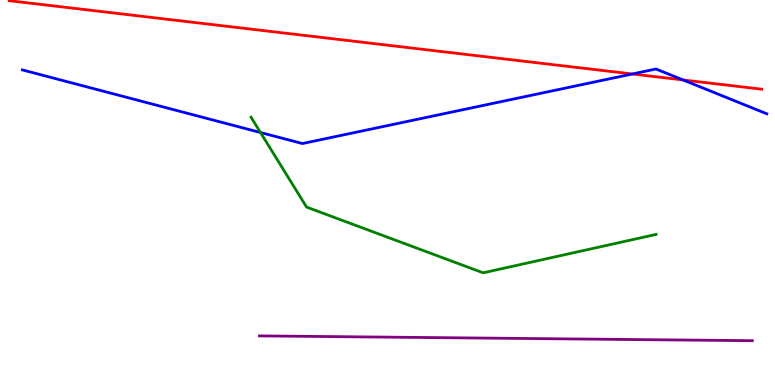[{'lines': ['blue', 'red'], 'intersections': [{'x': 8.16, 'y': 8.08}, {'x': 8.81, 'y': 7.92}]}, {'lines': ['green', 'red'], 'intersections': []}, {'lines': ['purple', 'red'], 'intersections': []}, {'lines': ['blue', 'green'], 'intersections': [{'x': 3.36, 'y': 6.56}]}, {'lines': ['blue', 'purple'], 'intersections': []}, {'lines': ['green', 'purple'], 'intersections': []}]